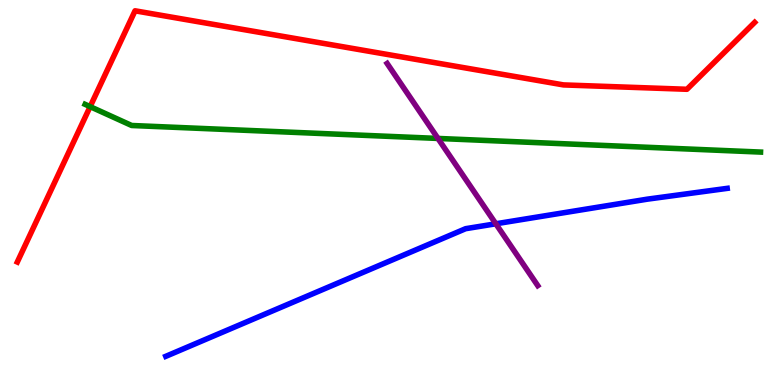[{'lines': ['blue', 'red'], 'intersections': []}, {'lines': ['green', 'red'], 'intersections': [{'x': 1.16, 'y': 7.23}]}, {'lines': ['purple', 'red'], 'intersections': []}, {'lines': ['blue', 'green'], 'intersections': []}, {'lines': ['blue', 'purple'], 'intersections': [{'x': 6.4, 'y': 4.19}]}, {'lines': ['green', 'purple'], 'intersections': [{'x': 5.65, 'y': 6.4}]}]